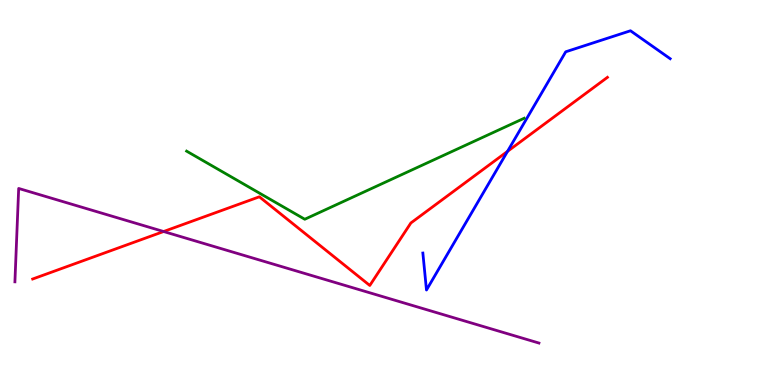[{'lines': ['blue', 'red'], 'intersections': [{'x': 6.55, 'y': 6.07}]}, {'lines': ['green', 'red'], 'intersections': []}, {'lines': ['purple', 'red'], 'intersections': [{'x': 2.11, 'y': 3.99}]}, {'lines': ['blue', 'green'], 'intersections': []}, {'lines': ['blue', 'purple'], 'intersections': []}, {'lines': ['green', 'purple'], 'intersections': []}]